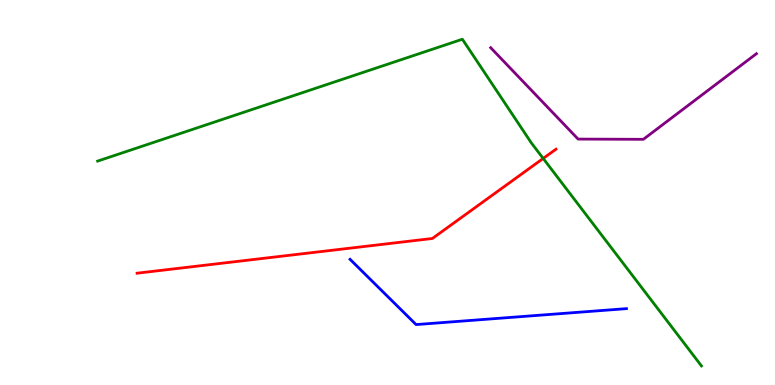[{'lines': ['blue', 'red'], 'intersections': []}, {'lines': ['green', 'red'], 'intersections': [{'x': 7.01, 'y': 5.88}]}, {'lines': ['purple', 'red'], 'intersections': []}, {'lines': ['blue', 'green'], 'intersections': []}, {'lines': ['blue', 'purple'], 'intersections': []}, {'lines': ['green', 'purple'], 'intersections': []}]